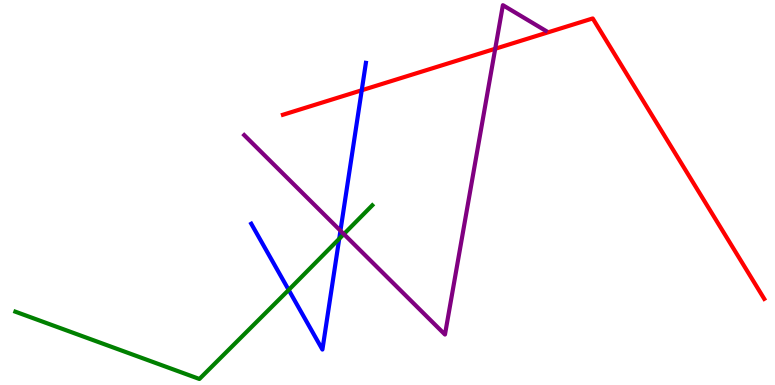[{'lines': ['blue', 'red'], 'intersections': [{'x': 4.67, 'y': 7.66}]}, {'lines': ['green', 'red'], 'intersections': []}, {'lines': ['purple', 'red'], 'intersections': [{'x': 6.39, 'y': 8.73}]}, {'lines': ['blue', 'green'], 'intersections': [{'x': 3.72, 'y': 2.47}, {'x': 4.38, 'y': 3.8}]}, {'lines': ['blue', 'purple'], 'intersections': [{'x': 4.39, 'y': 4.01}]}, {'lines': ['green', 'purple'], 'intersections': [{'x': 4.44, 'y': 3.92}]}]